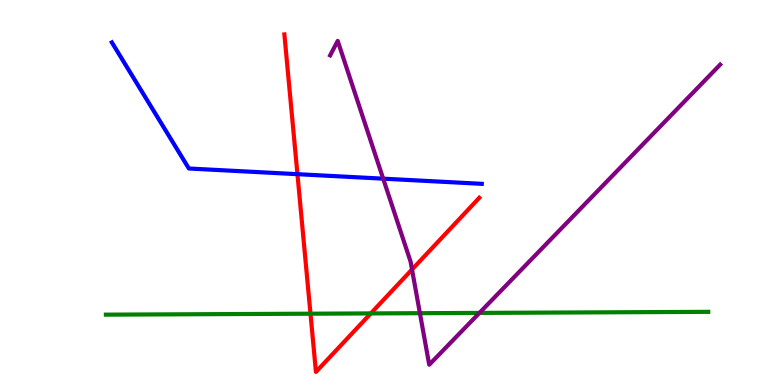[{'lines': ['blue', 'red'], 'intersections': [{'x': 3.84, 'y': 5.48}]}, {'lines': ['green', 'red'], 'intersections': [{'x': 4.01, 'y': 1.85}, {'x': 4.78, 'y': 1.86}]}, {'lines': ['purple', 'red'], 'intersections': [{'x': 5.32, 'y': 3.0}]}, {'lines': ['blue', 'green'], 'intersections': []}, {'lines': ['blue', 'purple'], 'intersections': [{'x': 4.94, 'y': 5.36}]}, {'lines': ['green', 'purple'], 'intersections': [{'x': 5.42, 'y': 1.87}, {'x': 6.19, 'y': 1.87}]}]